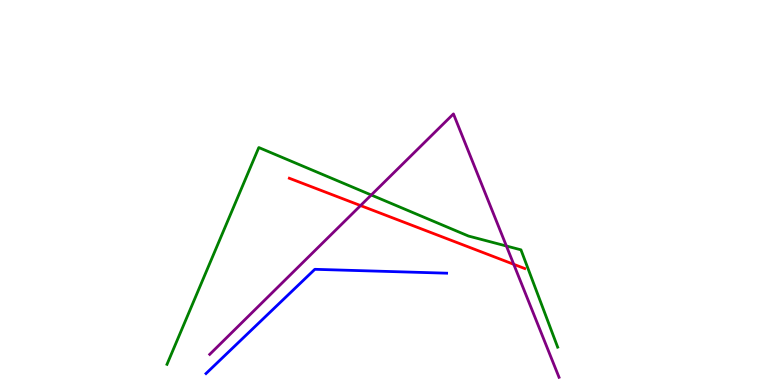[{'lines': ['blue', 'red'], 'intersections': []}, {'lines': ['green', 'red'], 'intersections': []}, {'lines': ['purple', 'red'], 'intersections': [{'x': 4.65, 'y': 4.66}, {'x': 6.63, 'y': 3.13}]}, {'lines': ['blue', 'green'], 'intersections': []}, {'lines': ['blue', 'purple'], 'intersections': []}, {'lines': ['green', 'purple'], 'intersections': [{'x': 4.79, 'y': 4.93}, {'x': 6.53, 'y': 3.61}]}]